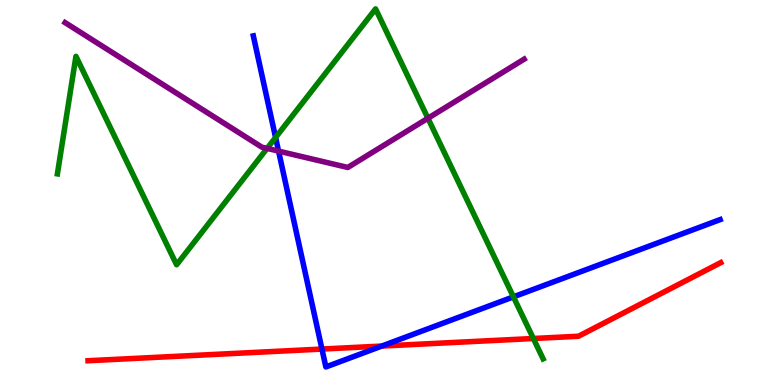[{'lines': ['blue', 'red'], 'intersections': [{'x': 4.15, 'y': 0.934}, {'x': 4.93, 'y': 1.01}]}, {'lines': ['green', 'red'], 'intersections': [{'x': 6.88, 'y': 1.21}]}, {'lines': ['purple', 'red'], 'intersections': []}, {'lines': ['blue', 'green'], 'intersections': [{'x': 3.56, 'y': 6.43}, {'x': 6.62, 'y': 2.29}]}, {'lines': ['blue', 'purple'], 'intersections': [{'x': 3.59, 'y': 6.08}]}, {'lines': ['green', 'purple'], 'intersections': [{'x': 3.45, 'y': 6.15}, {'x': 5.52, 'y': 6.93}]}]